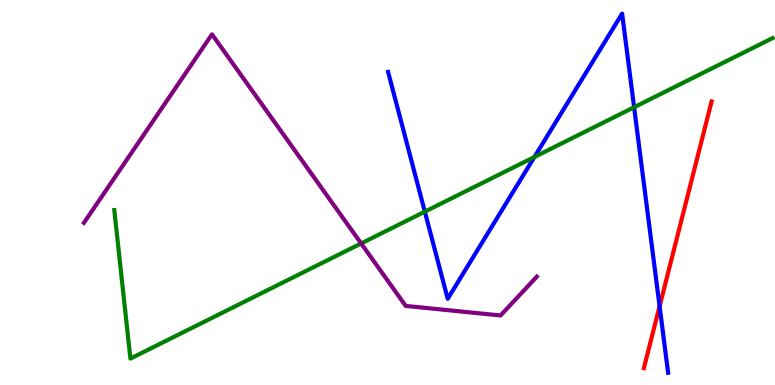[{'lines': ['blue', 'red'], 'intersections': [{'x': 8.51, 'y': 2.05}]}, {'lines': ['green', 'red'], 'intersections': []}, {'lines': ['purple', 'red'], 'intersections': []}, {'lines': ['blue', 'green'], 'intersections': [{'x': 5.48, 'y': 4.5}, {'x': 6.9, 'y': 5.92}, {'x': 8.18, 'y': 7.21}]}, {'lines': ['blue', 'purple'], 'intersections': []}, {'lines': ['green', 'purple'], 'intersections': [{'x': 4.66, 'y': 3.68}]}]